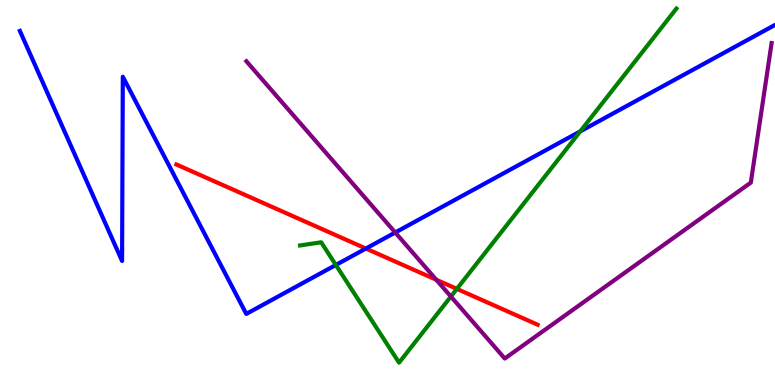[{'lines': ['blue', 'red'], 'intersections': [{'x': 4.72, 'y': 3.54}]}, {'lines': ['green', 'red'], 'intersections': [{'x': 5.9, 'y': 2.5}]}, {'lines': ['purple', 'red'], 'intersections': [{'x': 5.63, 'y': 2.73}]}, {'lines': ['blue', 'green'], 'intersections': [{'x': 4.33, 'y': 3.12}, {'x': 7.49, 'y': 6.59}]}, {'lines': ['blue', 'purple'], 'intersections': [{'x': 5.1, 'y': 3.96}]}, {'lines': ['green', 'purple'], 'intersections': [{'x': 5.82, 'y': 2.3}]}]